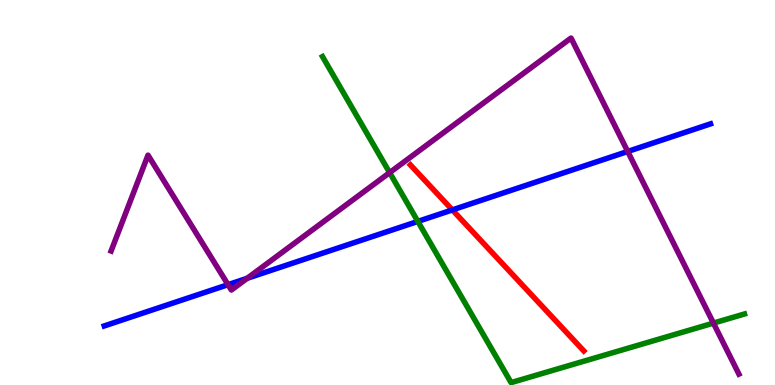[{'lines': ['blue', 'red'], 'intersections': [{'x': 5.84, 'y': 4.55}]}, {'lines': ['green', 'red'], 'intersections': []}, {'lines': ['purple', 'red'], 'intersections': []}, {'lines': ['blue', 'green'], 'intersections': [{'x': 5.39, 'y': 4.25}]}, {'lines': ['blue', 'purple'], 'intersections': [{'x': 2.94, 'y': 2.61}, {'x': 3.19, 'y': 2.77}, {'x': 8.1, 'y': 6.07}]}, {'lines': ['green', 'purple'], 'intersections': [{'x': 5.03, 'y': 5.52}, {'x': 9.21, 'y': 1.61}]}]